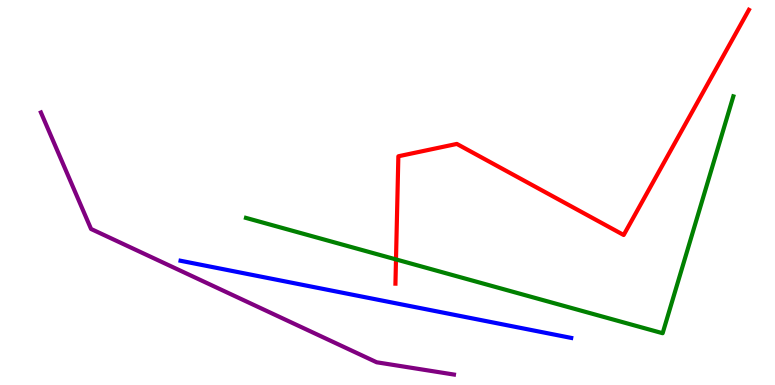[{'lines': ['blue', 'red'], 'intersections': []}, {'lines': ['green', 'red'], 'intersections': [{'x': 5.11, 'y': 3.26}]}, {'lines': ['purple', 'red'], 'intersections': []}, {'lines': ['blue', 'green'], 'intersections': []}, {'lines': ['blue', 'purple'], 'intersections': []}, {'lines': ['green', 'purple'], 'intersections': []}]